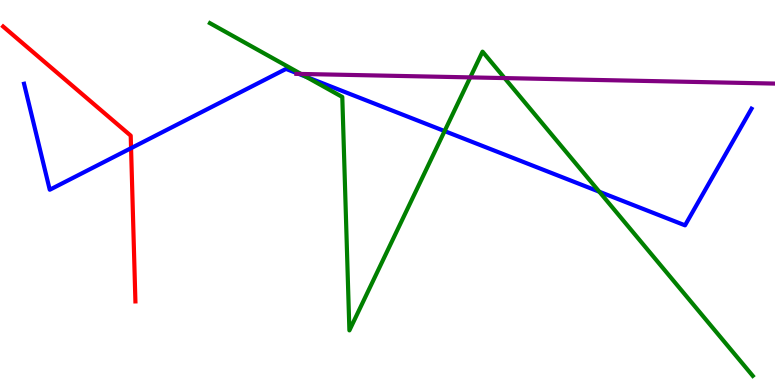[{'lines': ['blue', 'red'], 'intersections': [{'x': 1.69, 'y': 6.15}]}, {'lines': ['green', 'red'], 'intersections': []}, {'lines': ['purple', 'red'], 'intersections': []}, {'lines': ['blue', 'green'], 'intersections': [{'x': 3.95, 'y': 8.0}, {'x': 5.74, 'y': 6.6}, {'x': 7.73, 'y': 5.02}]}, {'lines': ['blue', 'purple'], 'intersections': [{'x': 3.85, 'y': 8.08}]}, {'lines': ['green', 'purple'], 'intersections': [{'x': 3.88, 'y': 8.08}, {'x': 6.07, 'y': 7.99}, {'x': 6.51, 'y': 7.97}]}]